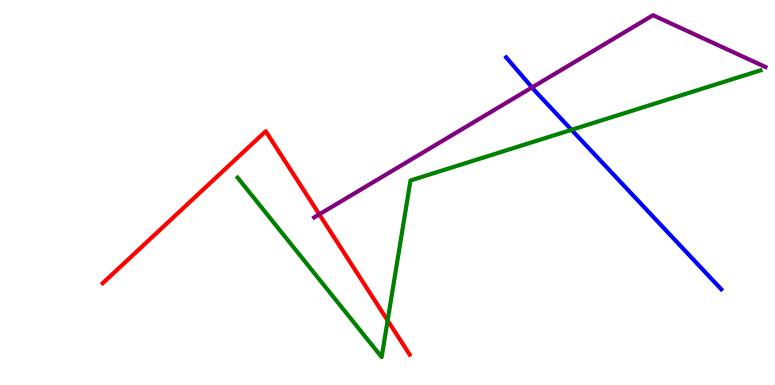[{'lines': ['blue', 'red'], 'intersections': []}, {'lines': ['green', 'red'], 'intersections': [{'x': 5.0, 'y': 1.68}]}, {'lines': ['purple', 'red'], 'intersections': [{'x': 4.12, 'y': 4.43}]}, {'lines': ['blue', 'green'], 'intersections': [{'x': 7.37, 'y': 6.63}]}, {'lines': ['blue', 'purple'], 'intersections': [{'x': 6.86, 'y': 7.73}]}, {'lines': ['green', 'purple'], 'intersections': []}]